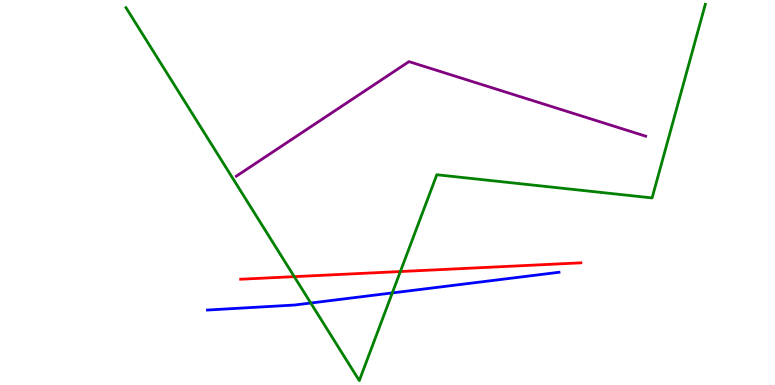[{'lines': ['blue', 'red'], 'intersections': []}, {'lines': ['green', 'red'], 'intersections': [{'x': 3.8, 'y': 2.81}, {'x': 5.17, 'y': 2.95}]}, {'lines': ['purple', 'red'], 'intersections': []}, {'lines': ['blue', 'green'], 'intersections': [{'x': 4.01, 'y': 2.13}, {'x': 5.06, 'y': 2.39}]}, {'lines': ['blue', 'purple'], 'intersections': []}, {'lines': ['green', 'purple'], 'intersections': []}]